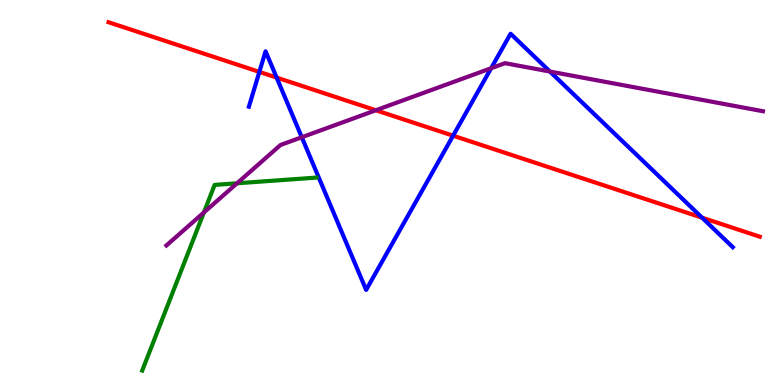[{'lines': ['blue', 'red'], 'intersections': [{'x': 3.35, 'y': 8.13}, {'x': 3.57, 'y': 7.98}, {'x': 5.85, 'y': 6.48}, {'x': 9.06, 'y': 4.35}]}, {'lines': ['green', 'red'], 'intersections': []}, {'lines': ['purple', 'red'], 'intersections': [{'x': 4.85, 'y': 7.14}]}, {'lines': ['blue', 'green'], 'intersections': []}, {'lines': ['blue', 'purple'], 'intersections': [{'x': 3.89, 'y': 6.44}, {'x': 6.34, 'y': 8.23}, {'x': 7.1, 'y': 8.14}]}, {'lines': ['green', 'purple'], 'intersections': [{'x': 2.63, 'y': 4.48}, {'x': 3.06, 'y': 5.24}]}]